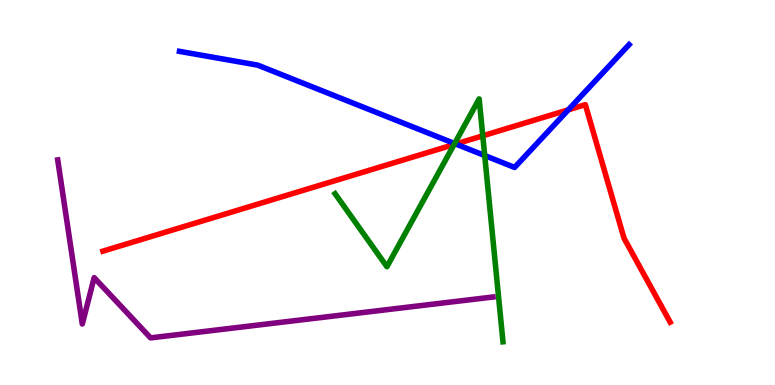[{'lines': ['blue', 'red'], 'intersections': [{'x': 5.88, 'y': 6.26}, {'x': 7.33, 'y': 7.15}]}, {'lines': ['green', 'red'], 'intersections': [{'x': 5.86, 'y': 6.25}, {'x': 6.23, 'y': 6.47}]}, {'lines': ['purple', 'red'], 'intersections': []}, {'lines': ['blue', 'green'], 'intersections': [{'x': 5.87, 'y': 6.27}, {'x': 6.25, 'y': 5.96}]}, {'lines': ['blue', 'purple'], 'intersections': []}, {'lines': ['green', 'purple'], 'intersections': []}]